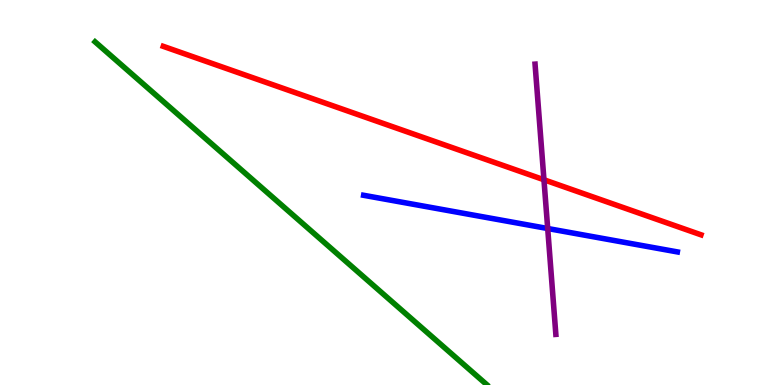[{'lines': ['blue', 'red'], 'intersections': []}, {'lines': ['green', 'red'], 'intersections': []}, {'lines': ['purple', 'red'], 'intersections': [{'x': 7.02, 'y': 5.33}]}, {'lines': ['blue', 'green'], 'intersections': []}, {'lines': ['blue', 'purple'], 'intersections': [{'x': 7.07, 'y': 4.06}]}, {'lines': ['green', 'purple'], 'intersections': []}]